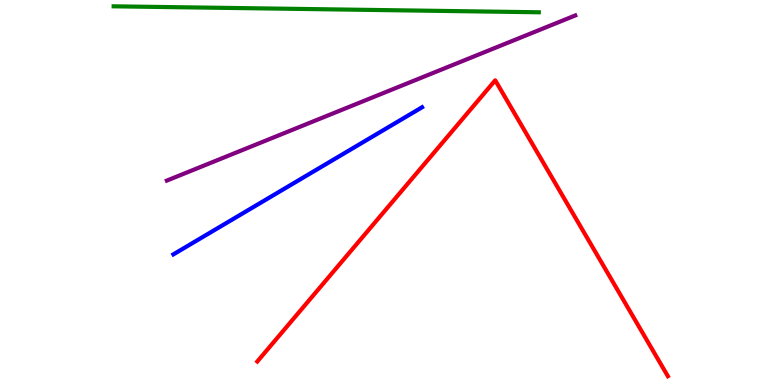[{'lines': ['blue', 'red'], 'intersections': []}, {'lines': ['green', 'red'], 'intersections': []}, {'lines': ['purple', 'red'], 'intersections': []}, {'lines': ['blue', 'green'], 'intersections': []}, {'lines': ['blue', 'purple'], 'intersections': []}, {'lines': ['green', 'purple'], 'intersections': []}]